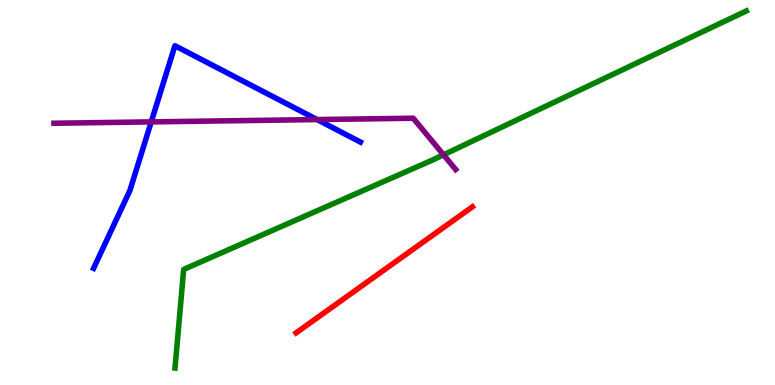[{'lines': ['blue', 'red'], 'intersections': []}, {'lines': ['green', 'red'], 'intersections': []}, {'lines': ['purple', 'red'], 'intersections': []}, {'lines': ['blue', 'green'], 'intersections': []}, {'lines': ['blue', 'purple'], 'intersections': [{'x': 1.95, 'y': 6.83}, {'x': 4.09, 'y': 6.89}]}, {'lines': ['green', 'purple'], 'intersections': [{'x': 5.72, 'y': 5.98}]}]